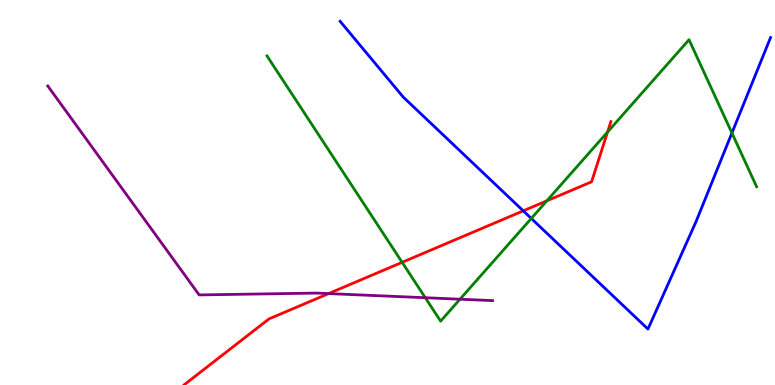[{'lines': ['blue', 'red'], 'intersections': [{'x': 6.75, 'y': 4.52}]}, {'lines': ['green', 'red'], 'intersections': [{'x': 5.19, 'y': 3.19}, {'x': 7.06, 'y': 4.78}, {'x': 7.84, 'y': 6.57}]}, {'lines': ['purple', 'red'], 'intersections': [{'x': 4.24, 'y': 2.37}]}, {'lines': ['blue', 'green'], 'intersections': [{'x': 6.86, 'y': 4.33}, {'x': 9.44, 'y': 6.55}]}, {'lines': ['blue', 'purple'], 'intersections': []}, {'lines': ['green', 'purple'], 'intersections': [{'x': 5.49, 'y': 2.27}, {'x': 5.94, 'y': 2.23}]}]